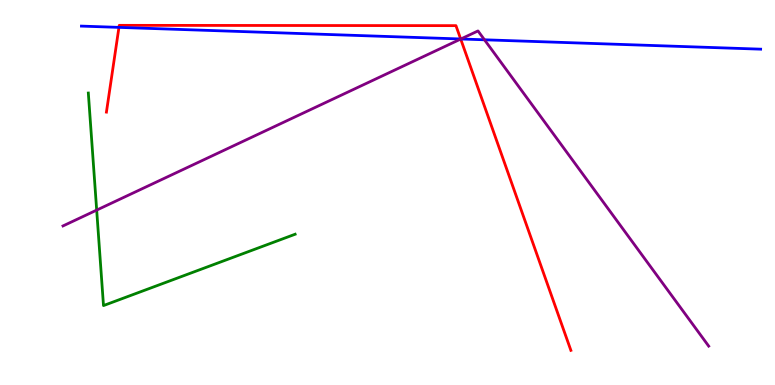[{'lines': ['blue', 'red'], 'intersections': [{'x': 1.53, 'y': 9.29}, {'x': 5.94, 'y': 8.99}]}, {'lines': ['green', 'red'], 'intersections': []}, {'lines': ['purple', 'red'], 'intersections': [{'x': 5.94, 'y': 8.99}]}, {'lines': ['blue', 'green'], 'intersections': []}, {'lines': ['blue', 'purple'], 'intersections': [{'x': 5.95, 'y': 8.99}, {'x': 6.25, 'y': 8.97}]}, {'lines': ['green', 'purple'], 'intersections': [{'x': 1.25, 'y': 4.54}]}]